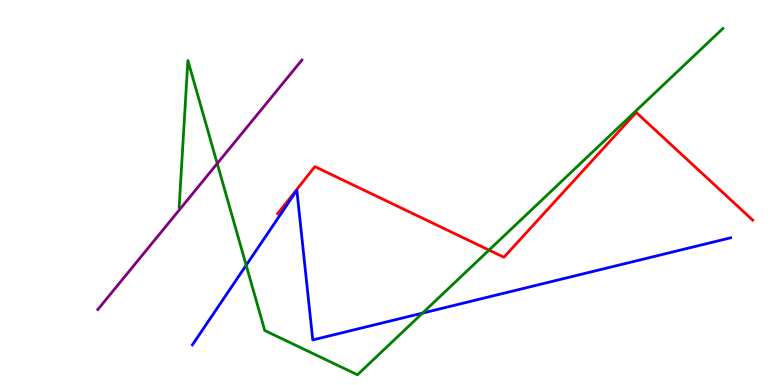[{'lines': ['blue', 'red'], 'intersections': []}, {'lines': ['green', 'red'], 'intersections': [{'x': 6.31, 'y': 3.5}]}, {'lines': ['purple', 'red'], 'intersections': []}, {'lines': ['blue', 'green'], 'intersections': [{'x': 3.18, 'y': 3.11}, {'x': 5.45, 'y': 1.87}]}, {'lines': ['blue', 'purple'], 'intersections': []}, {'lines': ['green', 'purple'], 'intersections': [{'x': 2.8, 'y': 5.75}]}]